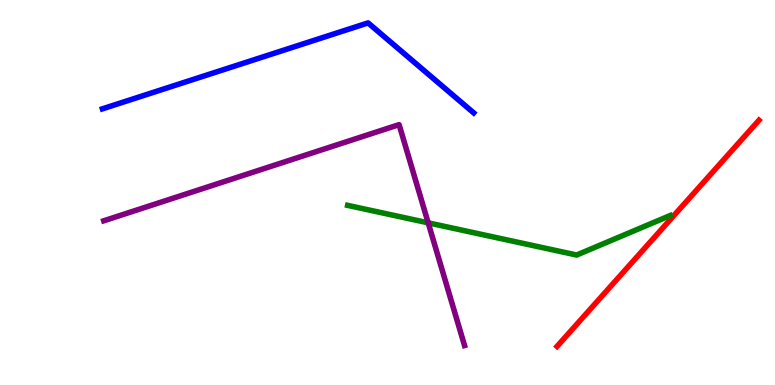[{'lines': ['blue', 'red'], 'intersections': []}, {'lines': ['green', 'red'], 'intersections': []}, {'lines': ['purple', 'red'], 'intersections': []}, {'lines': ['blue', 'green'], 'intersections': []}, {'lines': ['blue', 'purple'], 'intersections': []}, {'lines': ['green', 'purple'], 'intersections': [{'x': 5.52, 'y': 4.21}]}]